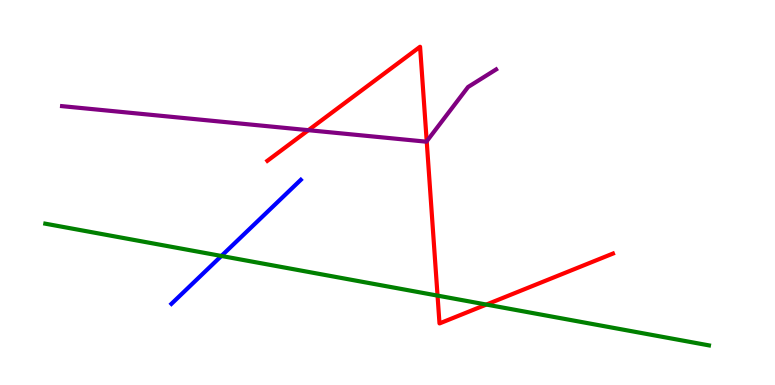[{'lines': ['blue', 'red'], 'intersections': []}, {'lines': ['green', 'red'], 'intersections': [{'x': 5.65, 'y': 2.32}, {'x': 6.28, 'y': 2.09}]}, {'lines': ['purple', 'red'], 'intersections': [{'x': 3.98, 'y': 6.62}, {'x': 5.51, 'y': 6.33}]}, {'lines': ['blue', 'green'], 'intersections': [{'x': 2.86, 'y': 3.35}]}, {'lines': ['blue', 'purple'], 'intersections': []}, {'lines': ['green', 'purple'], 'intersections': []}]